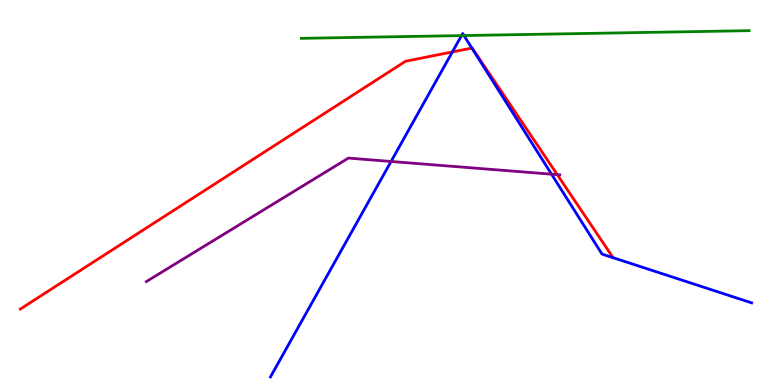[{'lines': ['blue', 'red'], 'intersections': [{'x': 5.84, 'y': 8.65}, {'x': 6.09, 'y': 8.75}]}, {'lines': ['green', 'red'], 'intersections': []}, {'lines': ['purple', 'red'], 'intersections': [{'x': 7.19, 'y': 5.46}]}, {'lines': ['blue', 'green'], 'intersections': [{'x': 5.96, 'y': 9.08}, {'x': 5.99, 'y': 9.08}]}, {'lines': ['blue', 'purple'], 'intersections': [{'x': 5.05, 'y': 5.81}, {'x': 7.12, 'y': 5.48}]}, {'lines': ['green', 'purple'], 'intersections': []}]